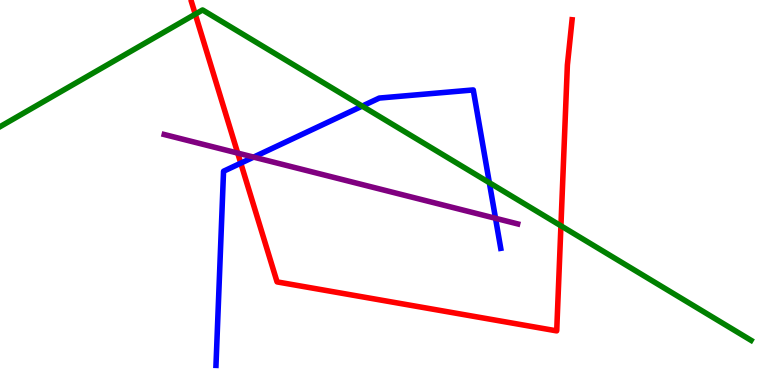[{'lines': ['blue', 'red'], 'intersections': [{'x': 3.11, 'y': 5.76}]}, {'lines': ['green', 'red'], 'intersections': [{'x': 2.52, 'y': 9.63}, {'x': 7.24, 'y': 4.13}]}, {'lines': ['purple', 'red'], 'intersections': [{'x': 3.07, 'y': 6.02}]}, {'lines': ['blue', 'green'], 'intersections': [{'x': 4.67, 'y': 7.24}, {'x': 6.31, 'y': 5.25}]}, {'lines': ['blue', 'purple'], 'intersections': [{'x': 3.27, 'y': 5.92}, {'x': 6.39, 'y': 4.33}]}, {'lines': ['green', 'purple'], 'intersections': []}]